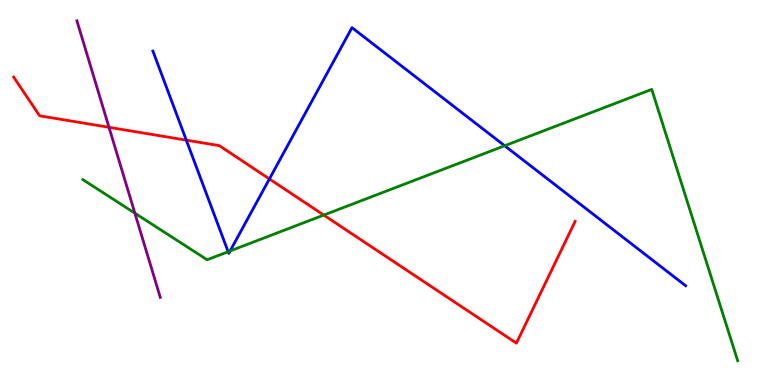[{'lines': ['blue', 'red'], 'intersections': [{'x': 2.4, 'y': 6.36}, {'x': 3.48, 'y': 5.35}]}, {'lines': ['green', 'red'], 'intersections': [{'x': 4.18, 'y': 4.41}]}, {'lines': ['purple', 'red'], 'intersections': [{'x': 1.41, 'y': 6.69}]}, {'lines': ['blue', 'green'], 'intersections': [{'x': 2.94, 'y': 3.46}, {'x': 2.97, 'y': 3.48}, {'x': 6.51, 'y': 6.21}]}, {'lines': ['blue', 'purple'], 'intersections': []}, {'lines': ['green', 'purple'], 'intersections': [{'x': 1.74, 'y': 4.46}]}]